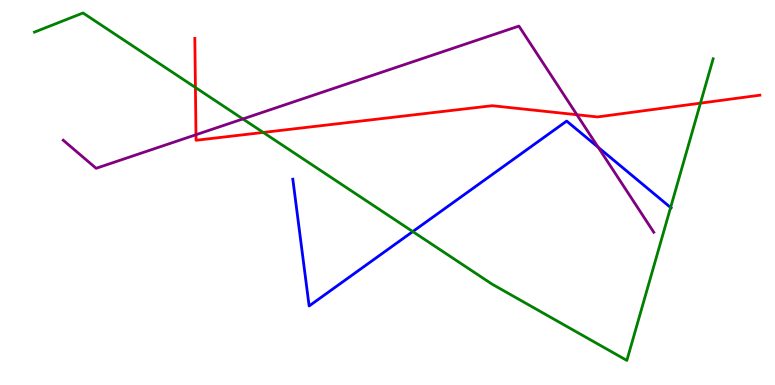[{'lines': ['blue', 'red'], 'intersections': []}, {'lines': ['green', 'red'], 'intersections': [{'x': 2.52, 'y': 7.73}, {'x': 3.4, 'y': 6.56}, {'x': 9.04, 'y': 7.32}]}, {'lines': ['purple', 'red'], 'intersections': [{'x': 2.53, 'y': 6.5}, {'x': 7.44, 'y': 7.02}]}, {'lines': ['blue', 'green'], 'intersections': [{'x': 5.33, 'y': 3.99}, {'x': 8.65, 'y': 4.61}]}, {'lines': ['blue', 'purple'], 'intersections': [{'x': 7.72, 'y': 6.17}]}, {'lines': ['green', 'purple'], 'intersections': [{'x': 3.13, 'y': 6.91}]}]